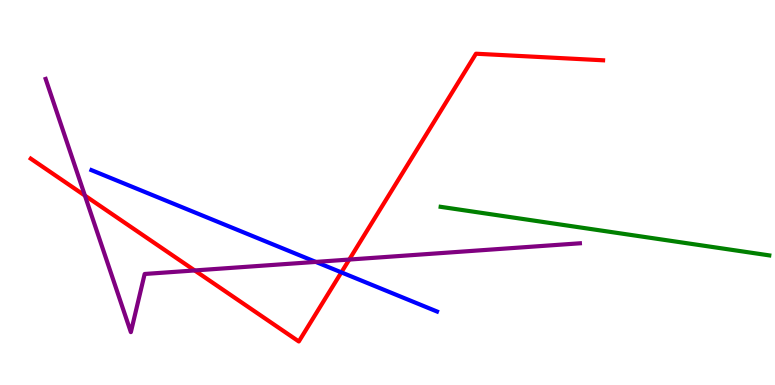[{'lines': ['blue', 'red'], 'intersections': [{'x': 4.4, 'y': 2.93}]}, {'lines': ['green', 'red'], 'intersections': []}, {'lines': ['purple', 'red'], 'intersections': [{'x': 1.1, 'y': 4.92}, {'x': 2.51, 'y': 2.98}, {'x': 4.51, 'y': 3.26}]}, {'lines': ['blue', 'green'], 'intersections': []}, {'lines': ['blue', 'purple'], 'intersections': [{'x': 4.07, 'y': 3.2}]}, {'lines': ['green', 'purple'], 'intersections': []}]